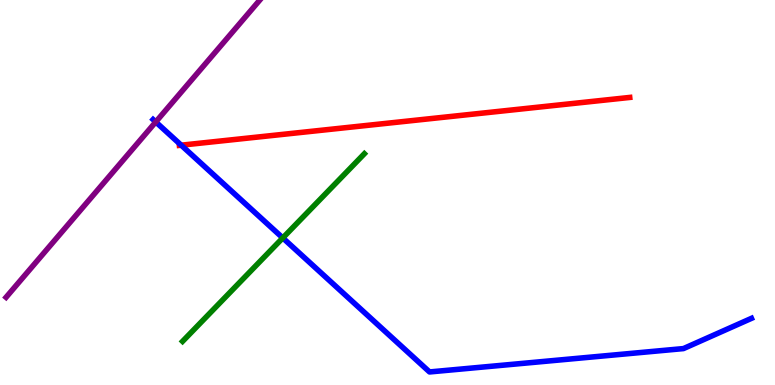[{'lines': ['blue', 'red'], 'intersections': [{'x': 2.34, 'y': 6.23}]}, {'lines': ['green', 'red'], 'intersections': []}, {'lines': ['purple', 'red'], 'intersections': []}, {'lines': ['blue', 'green'], 'intersections': [{'x': 3.65, 'y': 3.82}]}, {'lines': ['blue', 'purple'], 'intersections': [{'x': 2.01, 'y': 6.83}]}, {'lines': ['green', 'purple'], 'intersections': []}]